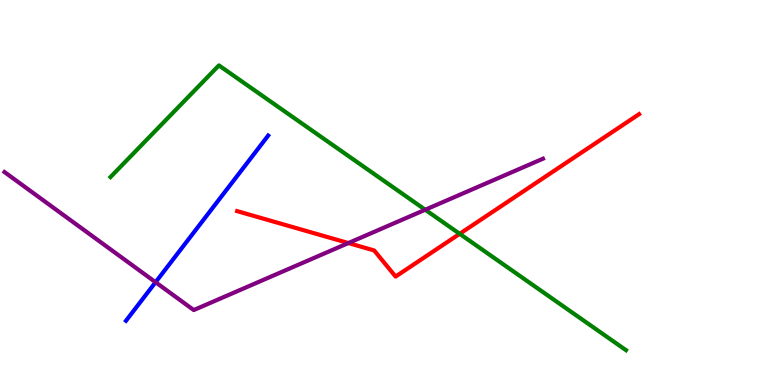[{'lines': ['blue', 'red'], 'intersections': []}, {'lines': ['green', 'red'], 'intersections': [{'x': 5.93, 'y': 3.93}]}, {'lines': ['purple', 'red'], 'intersections': [{'x': 4.5, 'y': 3.69}]}, {'lines': ['blue', 'green'], 'intersections': []}, {'lines': ['blue', 'purple'], 'intersections': [{'x': 2.01, 'y': 2.67}]}, {'lines': ['green', 'purple'], 'intersections': [{'x': 5.49, 'y': 4.55}]}]